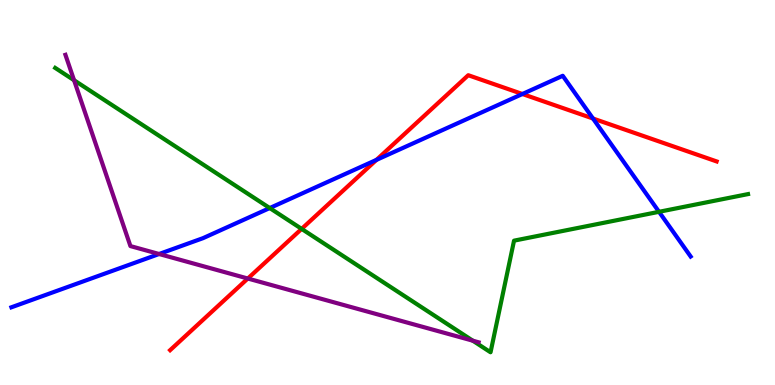[{'lines': ['blue', 'red'], 'intersections': [{'x': 4.86, 'y': 5.85}, {'x': 6.74, 'y': 7.56}, {'x': 7.65, 'y': 6.92}]}, {'lines': ['green', 'red'], 'intersections': [{'x': 3.89, 'y': 4.05}]}, {'lines': ['purple', 'red'], 'intersections': [{'x': 3.2, 'y': 2.77}]}, {'lines': ['blue', 'green'], 'intersections': [{'x': 3.48, 'y': 4.6}, {'x': 8.5, 'y': 4.5}]}, {'lines': ['blue', 'purple'], 'intersections': [{'x': 2.05, 'y': 3.4}]}, {'lines': ['green', 'purple'], 'intersections': [{'x': 0.956, 'y': 7.92}, {'x': 6.1, 'y': 1.15}]}]